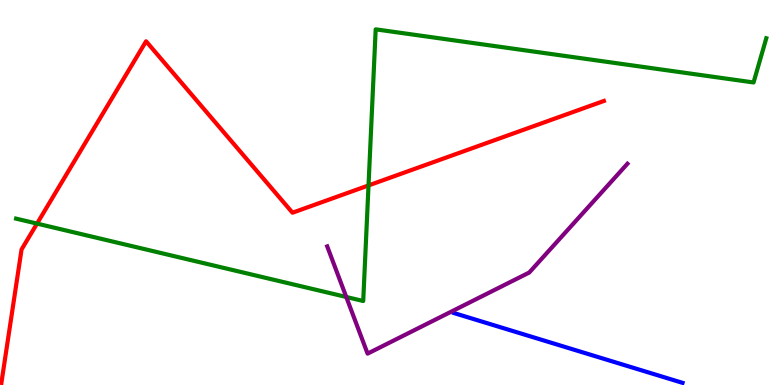[{'lines': ['blue', 'red'], 'intersections': []}, {'lines': ['green', 'red'], 'intersections': [{'x': 0.478, 'y': 4.19}, {'x': 4.76, 'y': 5.18}]}, {'lines': ['purple', 'red'], 'intersections': []}, {'lines': ['blue', 'green'], 'intersections': []}, {'lines': ['blue', 'purple'], 'intersections': []}, {'lines': ['green', 'purple'], 'intersections': [{'x': 4.47, 'y': 2.29}]}]